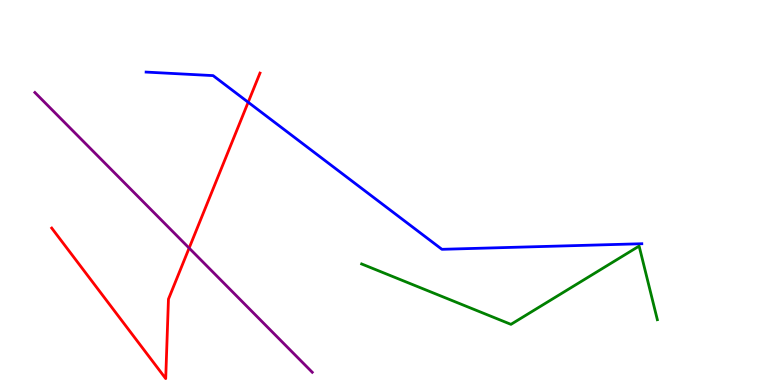[{'lines': ['blue', 'red'], 'intersections': [{'x': 3.2, 'y': 7.34}]}, {'lines': ['green', 'red'], 'intersections': []}, {'lines': ['purple', 'red'], 'intersections': [{'x': 2.44, 'y': 3.56}]}, {'lines': ['blue', 'green'], 'intersections': []}, {'lines': ['blue', 'purple'], 'intersections': []}, {'lines': ['green', 'purple'], 'intersections': []}]